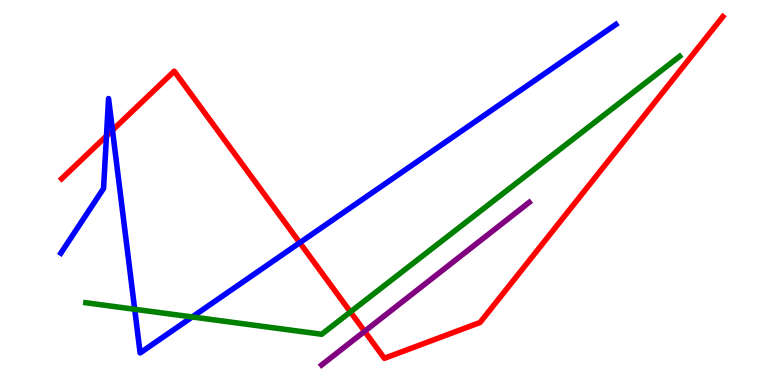[{'lines': ['blue', 'red'], 'intersections': [{'x': 1.37, 'y': 6.47}, {'x': 1.45, 'y': 6.62}, {'x': 3.87, 'y': 3.7}]}, {'lines': ['green', 'red'], 'intersections': [{'x': 4.52, 'y': 1.9}]}, {'lines': ['purple', 'red'], 'intersections': [{'x': 4.7, 'y': 1.39}]}, {'lines': ['blue', 'green'], 'intersections': [{'x': 1.74, 'y': 1.97}, {'x': 2.48, 'y': 1.77}]}, {'lines': ['blue', 'purple'], 'intersections': []}, {'lines': ['green', 'purple'], 'intersections': []}]